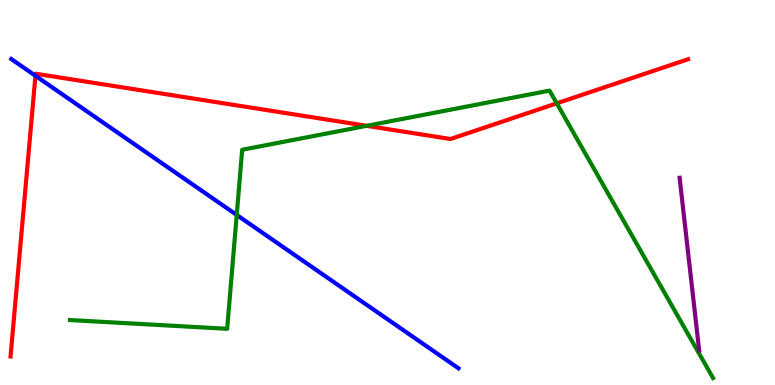[{'lines': ['blue', 'red'], 'intersections': [{'x': 0.457, 'y': 8.03}]}, {'lines': ['green', 'red'], 'intersections': [{'x': 4.73, 'y': 6.73}, {'x': 7.18, 'y': 7.32}]}, {'lines': ['purple', 'red'], 'intersections': []}, {'lines': ['blue', 'green'], 'intersections': [{'x': 3.05, 'y': 4.42}]}, {'lines': ['blue', 'purple'], 'intersections': []}, {'lines': ['green', 'purple'], 'intersections': []}]